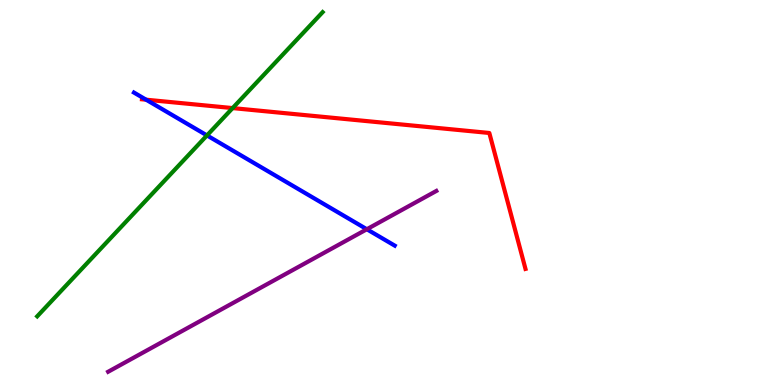[{'lines': ['blue', 'red'], 'intersections': [{'x': 1.89, 'y': 7.41}]}, {'lines': ['green', 'red'], 'intersections': [{'x': 3.0, 'y': 7.19}]}, {'lines': ['purple', 'red'], 'intersections': []}, {'lines': ['blue', 'green'], 'intersections': [{'x': 2.67, 'y': 6.48}]}, {'lines': ['blue', 'purple'], 'intersections': [{'x': 4.73, 'y': 4.05}]}, {'lines': ['green', 'purple'], 'intersections': []}]